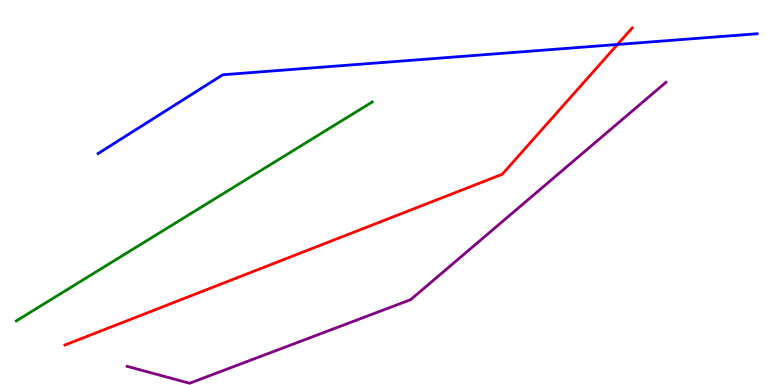[{'lines': ['blue', 'red'], 'intersections': [{'x': 7.97, 'y': 8.84}]}, {'lines': ['green', 'red'], 'intersections': []}, {'lines': ['purple', 'red'], 'intersections': []}, {'lines': ['blue', 'green'], 'intersections': []}, {'lines': ['blue', 'purple'], 'intersections': []}, {'lines': ['green', 'purple'], 'intersections': []}]